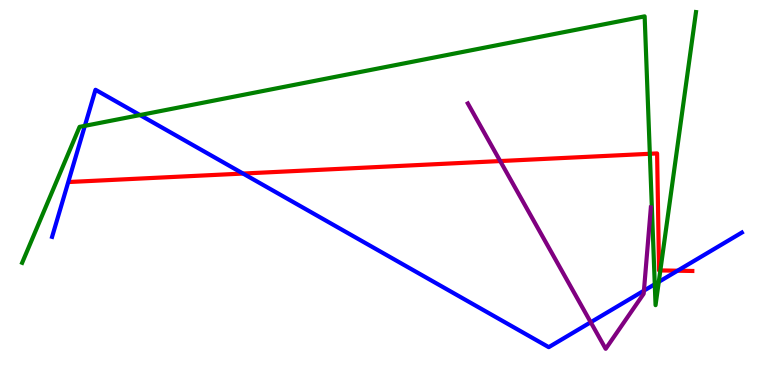[{'lines': ['blue', 'red'], 'intersections': [{'x': 3.14, 'y': 5.49}, {'x': 8.74, 'y': 2.97}]}, {'lines': ['green', 'red'], 'intersections': [{'x': 8.38, 'y': 6.01}, {'x': 8.52, 'y': 2.98}]}, {'lines': ['purple', 'red'], 'intersections': [{'x': 6.45, 'y': 5.82}]}, {'lines': ['blue', 'green'], 'intersections': [{'x': 1.09, 'y': 6.73}, {'x': 1.81, 'y': 7.01}, {'x': 8.45, 'y': 2.62}, {'x': 8.5, 'y': 2.68}]}, {'lines': ['blue', 'purple'], 'intersections': [{'x': 7.62, 'y': 1.63}, {'x': 8.31, 'y': 2.45}]}, {'lines': ['green', 'purple'], 'intersections': []}]